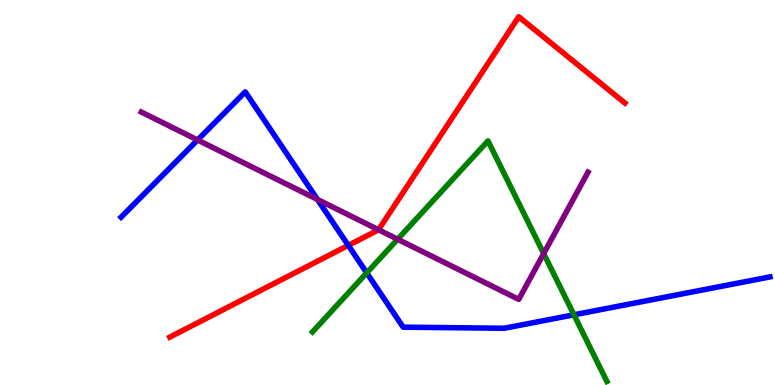[{'lines': ['blue', 'red'], 'intersections': [{'x': 4.49, 'y': 3.63}]}, {'lines': ['green', 'red'], 'intersections': []}, {'lines': ['purple', 'red'], 'intersections': [{'x': 4.88, 'y': 4.03}]}, {'lines': ['blue', 'green'], 'intersections': [{'x': 4.73, 'y': 2.91}, {'x': 7.41, 'y': 1.82}]}, {'lines': ['blue', 'purple'], 'intersections': [{'x': 2.55, 'y': 6.36}, {'x': 4.1, 'y': 4.82}]}, {'lines': ['green', 'purple'], 'intersections': [{'x': 5.13, 'y': 3.79}, {'x': 7.02, 'y': 3.41}]}]